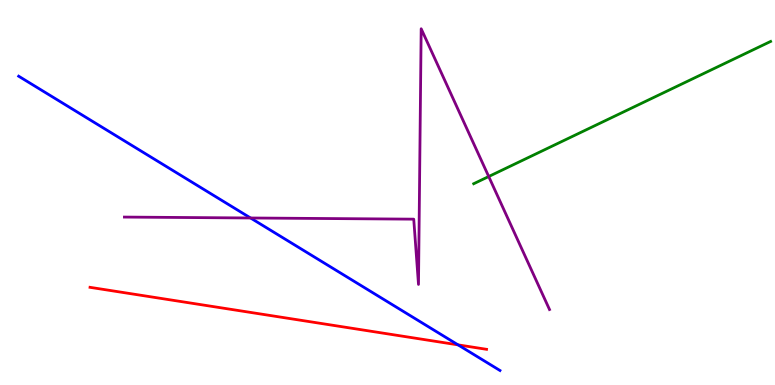[{'lines': ['blue', 'red'], 'intersections': [{'x': 5.91, 'y': 1.04}]}, {'lines': ['green', 'red'], 'intersections': []}, {'lines': ['purple', 'red'], 'intersections': []}, {'lines': ['blue', 'green'], 'intersections': []}, {'lines': ['blue', 'purple'], 'intersections': [{'x': 3.23, 'y': 4.34}]}, {'lines': ['green', 'purple'], 'intersections': [{'x': 6.31, 'y': 5.42}]}]